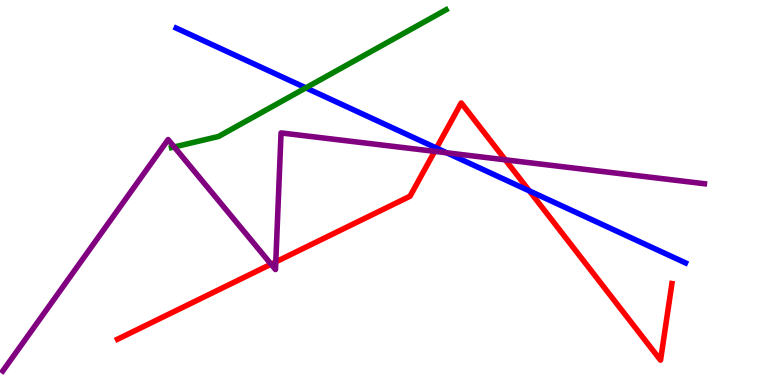[{'lines': ['blue', 'red'], 'intersections': [{'x': 5.63, 'y': 6.15}, {'x': 6.83, 'y': 5.04}]}, {'lines': ['green', 'red'], 'intersections': []}, {'lines': ['purple', 'red'], 'intersections': [{'x': 3.5, 'y': 3.14}, {'x': 3.56, 'y': 3.2}, {'x': 5.61, 'y': 6.07}, {'x': 6.52, 'y': 5.85}]}, {'lines': ['blue', 'green'], 'intersections': [{'x': 3.95, 'y': 7.72}]}, {'lines': ['blue', 'purple'], 'intersections': [{'x': 5.76, 'y': 6.03}]}, {'lines': ['green', 'purple'], 'intersections': [{'x': 2.25, 'y': 6.18}]}]